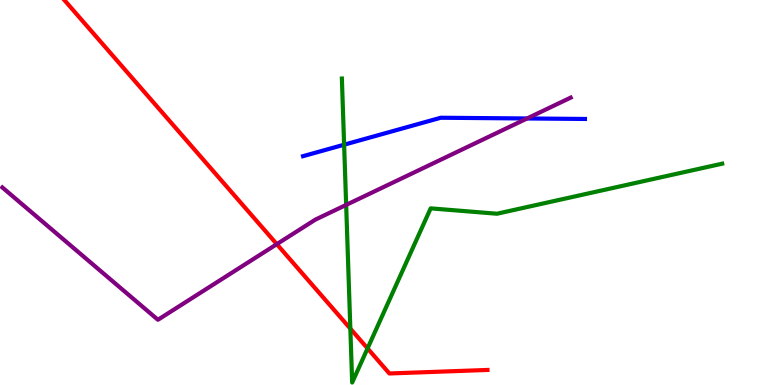[{'lines': ['blue', 'red'], 'intersections': []}, {'lines': ['green', 'red'], 'intersections': [{'x': 4.52, 'y': 1.46}, {'x': 4.74, 'y': 0.95}]}, {'lines': ['purple', 'red'], 'intersections': [{'x': 3.57, 'y': 3.66}]}, {'lines': ['blue', 'green'], 'intersections': [{'x': 4.44, 'y': 6.24}]}, {'lines': ['blue', 'purple'], 'intersections': [{'x': 6.8, 'y': 6.92}]}, {'lines': ['green', 'purple'], 'intersections': [{'x': 4.47, 'y': 4.68}]}]